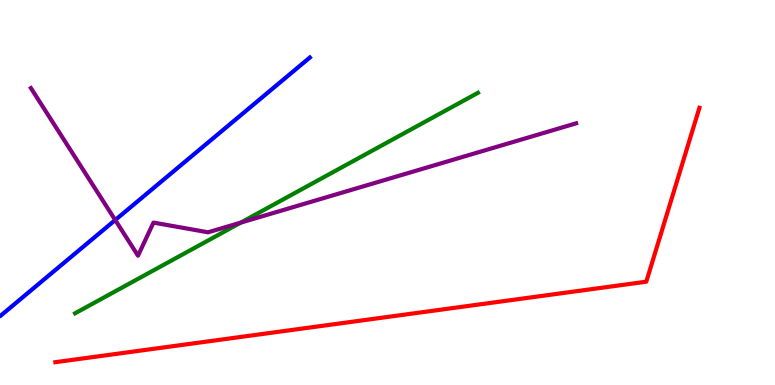[{'lines': ['blue', 'red'], 'intersections': []}, {'lines': ['green', 'red'], 'intersections': []}, {'lines': ['purple', 'red'], 'intersections': []}, {'lines': ['blue', 'green'], 'intersections': []}, {'lines': ['blue', 'purple'], 'intersections': [{'x': 1.49, 'y': 4.29}]}, {'lines': ['green', 'purple'], 'intersections': [{'x': 3.11, 'y': 4.22}]}]